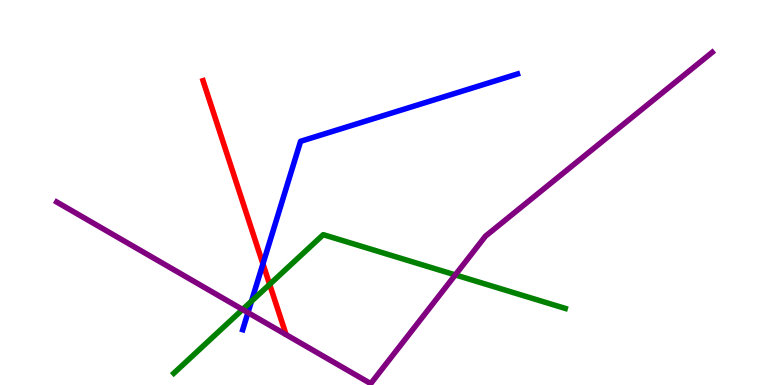[{'lines': ['blue', 'red'], 'intersections': [{'x': 3.39, 'y': 3.15}]}, {'lines': ['green', 'red'], 'intersections': [{'x': 3.48, 'y': 2.61}]}, {'lines': ['purple', 'red'], 'intersections': []}, {'lines': ['blue', 'green'], 'intersections': [{'x': 3.24, 'y': 2.18}]}, {'lines': ['blue', 'purple'], 'intersections': [{'x': 3.2, 'y': 1.88}]}, {'lines': ['green', 'purple'], 'intersections': [{'x': 3.13, 'y': 1.96}, {'x': 5.87, 'y': 2.86}]}]